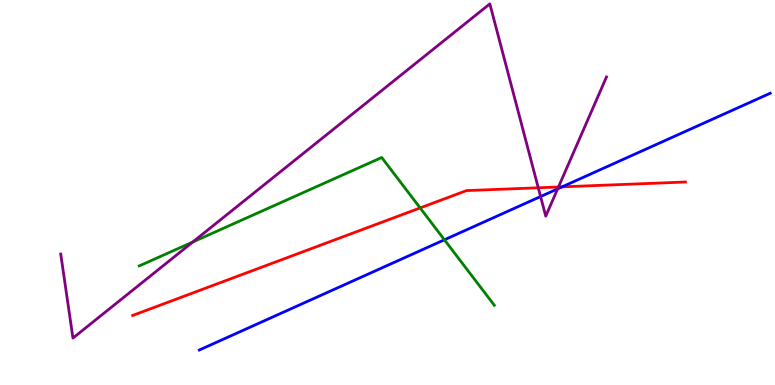[{'lines': ['blue', 'red'], 'intersections': [{'x': 7.25, 'y': 5.15}]}, {'lines': ['green', 'red'], 'intersections': [{'x': 5.42, 'y': 4.6}]}, {'lines': ['purple', 'red'], 'intersections': [{'x': 6.95, 'y': 5.12}, {'x': 7.21, 'y': 5.14}]}, {'lines': ['blue', 'green'], 'intersections': [{'x': 5.73, 'y': 3.77}]}, {'lines': ['blue', 'purple'], 'intersections': [{'x': 6.98, 'y': 4.9}, {'x': 7.2, 'y': 5.09}]}, {'lines': ['green', 'purple'], 'intersections': [{'x': 2.49, 'y': 3.72}]}]